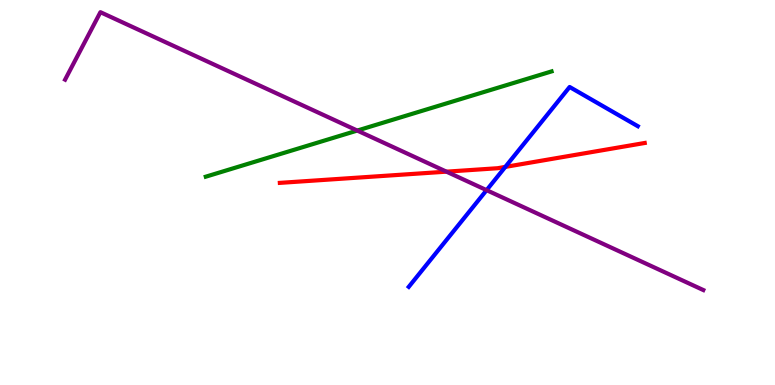[{'lines': ['blue', 'red'], 'intersections': [{'x': 6.52, 'y': 5.66}]}, {'lines': ['green', 'red'], 'intersections': []}, {'lines': ['purple', 'red'], 'intersections': [{'x': 5.76, 'y': 5.54}]}, {'lines': ['blue', 'green'], 'intersections': []}, {'lines': ['blue', 'purple'], 'intersections': [{'x': 6.28, 'y': 5.06}]}, {'lines': ['green', 'purple'], 'intersections': [{'x': 4.61, 'y': 6.61}]}]